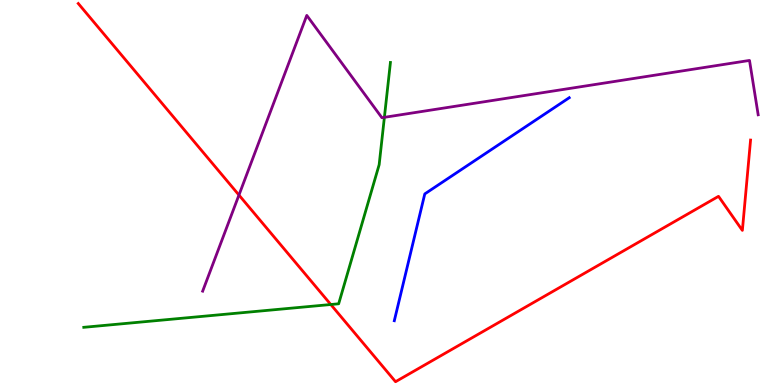[{'lines': ['blue', 'red'], 'intersections': []}, {'lines': ['green', 'red'], 'intersections': [{'x': 4.27, 'y': 2.09}]}, {'lines': ['purple', 'red'], 'intersections': [{'x': 3.08, 'y': 4.93}]}, {'lines': ['blue', 'green'], 'intersections': []}, {'lines': ['blue', 'purple'], 'intersections': []}, {'lines': ['green', 'purple'], 'intersections': [{'x': 4.96, 'y': 6.95}]}]